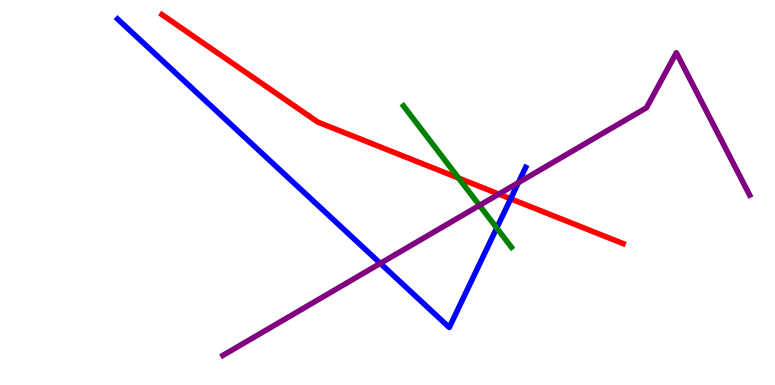[{'lines': ['blue', 'red'], 'intersections': [{'x': 6.59, 'y': 4.84}]}, {'lines': ['green', 'red'], 'intersections': [{'x': 5.92, 'y': 5.37}]}, {'lines': ['purple', 'red'], 'intersections': [{'x': 6.44, 'y': 4.96}]}, {'lines': ['blue', 'green'], 'intersections': [{'x': 6.41, 'y': 4.08}]}, {'lines': ['blue', 'purple'], 'intersections': [{'x': 4.91, 'y': 3.16}, {'x': 6.69, 'y': 5.26}]}, {'lines': ['green', 'purple'], 'intersections': [{'x': 6.19, 'y': 4.67}]}]